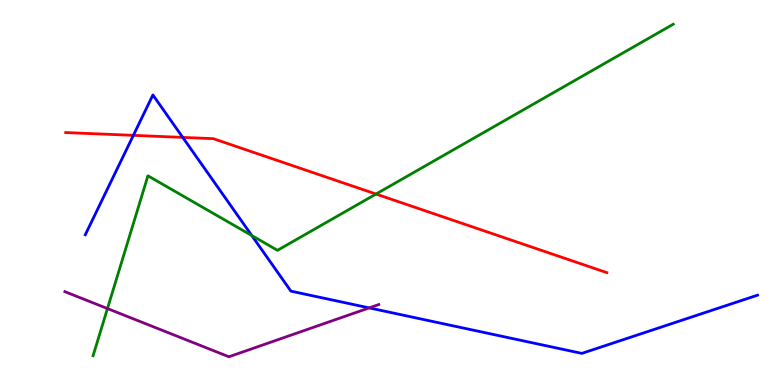[{'lines': ['blue', 'red'], 'intersections': [{'x': 1.72, 'y': 6.48}, {'x': 2.36, 'y': 6.43}]}, {'lines': ['green', 'red'], 'intersections': [{'x': 4.85, 'y': 4.96}]}, {'lines': ['purple', 'red'], 'intersections': []}, {'lines': ['blue', 'green'], 'intersections': [{'x': 3.25, 'y': 3.88}]}, {'lines': ['blue', 'purple'], 'intersections': [{'x': 4.76, 'y': 2.0}]}, {'lines': ['green', 'purple'], 'intersections': [{'x': 1.39, 'y': 1.99}]}]